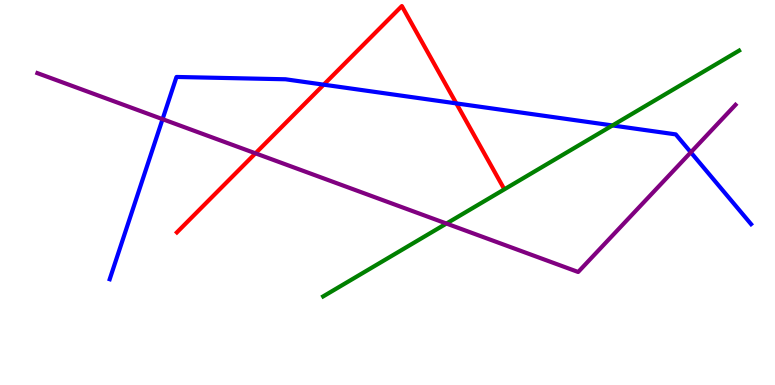[{'lines': ['blue', 'red'], 'intersections': [{'x': 4.18, 'y': 7.8}, {'x': 5.89, 'y': 7.31}]}, {'lines': ['green', 'red'], 'intersections': []}, {'lines': ['purple', 'red'], 'intersections': [{'x': 3.3, 'y': 6.02}]}, {'lines': ['blue', 'green'], 'intersections': [{'x': 7.9, 'y': 6.74}]}, {'lines': ['blue', 'purple'], 'intersections': [{'x': 2.1, 'y': 6.91}, {'x': 8.91, 'y': 6.04}]}, {'lines': ['green', 'purple'], 'intersections': [{'x': 5.76, 'y': 4.19}]}]